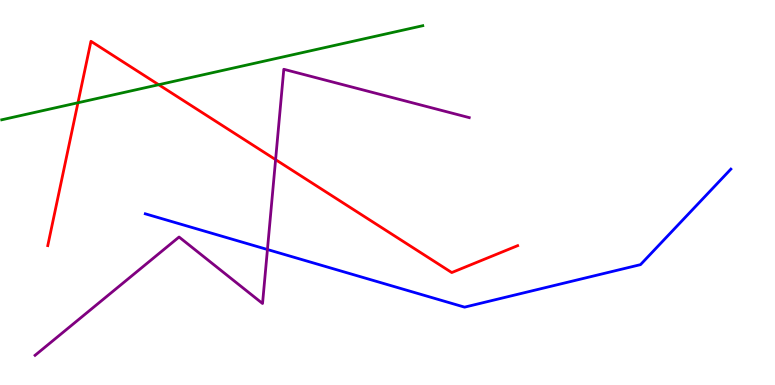[{'lines': ['blue', 'red'], 'intersections': []}, {'lines': ['green', 'red'], 'intersections': [{'x': 1.01, 'y': 7.33}, {'x': 2.05, 'y': 7.8}]}, {'lines': ['purple', 'red'], 'intersections': [{'x': 3.56, 'y': 5.85}]}, {'lines': ['blue', 'green'], 'intersections': []}, {'lines': ['blue', 'purple'], 'intersections': [{'x': 3.45, 'y': 3.52}]}, {'lines': ['green', 'purple'], 'intersections': []}]